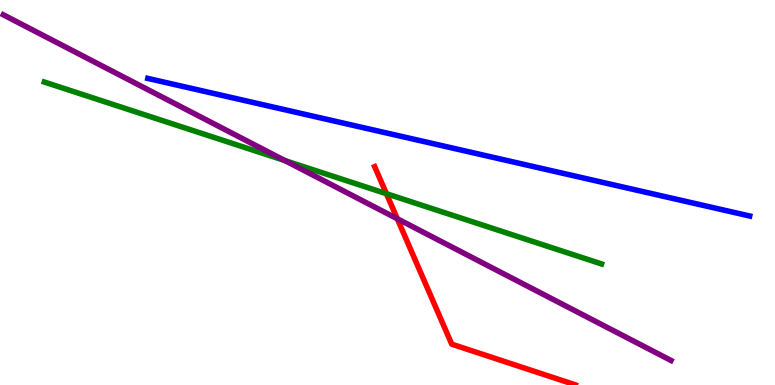[{'lines': ['blue', 'red'], 'intersections': []}, {'lines': ['green', 'red'], 'intersections': [{'x': 4.99, 'y': 4.97}]}, {'lines': ['purple', 'red'], 'intersections': [{'x': 5.13, 'y': 4.32}]}, {'lines': ['blue', 'green'], 'intersections': []}, {'lines': ['blue', 'purple'], 'intersections': []}, {'lines': ['green', 'purple'], 'intersections': [{'x': 3.68, 'y': 5.83}]}]